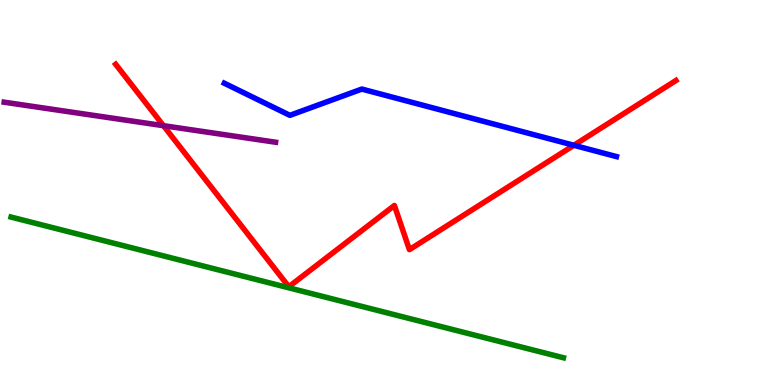[{'lines': ['blue', 'red'], 'intersections': [{'x': 7.4, 'y': 6.23}]}, {'lines': ['green', 'red'], 'intersections': []}, {'lines': ['purple', 'red'], 'intersections': [{'x': 2.11, 'y': 6.74}]}, {'lines': ['blue', 'green'], 'intersections': []}, {'lines': ['blue', 'purple'], 'intersections': []}, {'lines': ['green', 'purple'], 'intersections': []}]